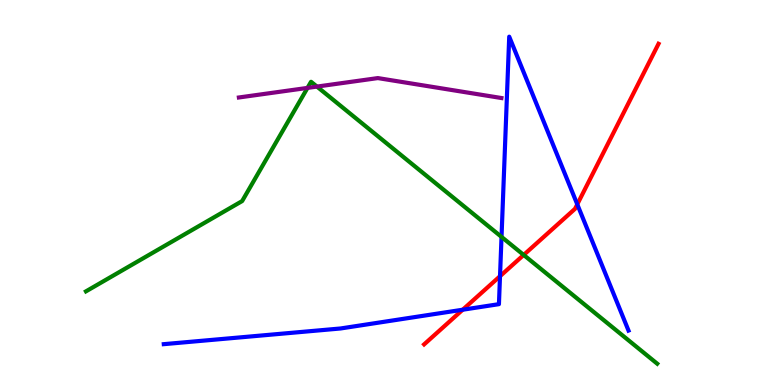[{'lines': ['blue', 'red'], 'intersections': [{'x': 5.97, 'y': 1.96}, {'x': 6.45, 'y': 2.83}, {'x': 7.45, 'y': 4.69}]}, {'lines': ['green', 'red'], 'intersections': [{'x': 6.76, 'y': 3.38}]}, {'lines': ['purple', 'red'], 'intersections': []}, {'lines': ['blue', 'green'], 'intersections': [{'x': 6.47, 'y': 3.85}]}, {'lines': ['blue', 'purple'], 'intersections': []}, {'lines': ['green', 'purple'], 'intersections': [{'x': 3.97, 'y': 7.72}, {'x': 4.09, 'y': 7.75}]}]